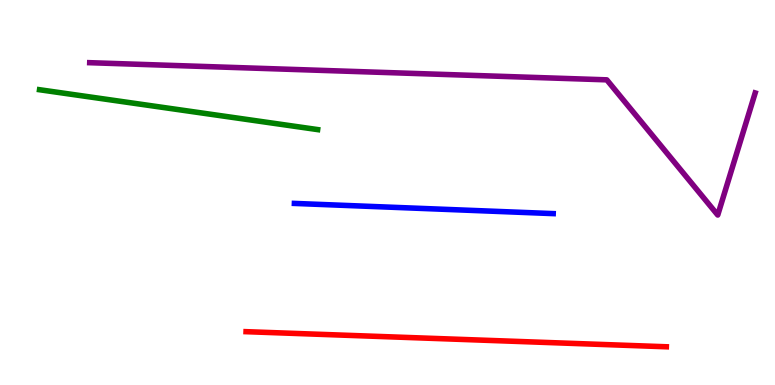[{'lines': ['blue', 'red'], 'intersections': []}, {'lines': ['green', 'red'], 'intersections': []}, {'lines': ['purple', 'red'], 'intersections': []}, {'lines': ['blue', 'green'], 'intersections': []}, {'lines': ['blue', 'purple'], 'intersections': []}, {'lines': ['green', 'purple'], 'intersections': []}]